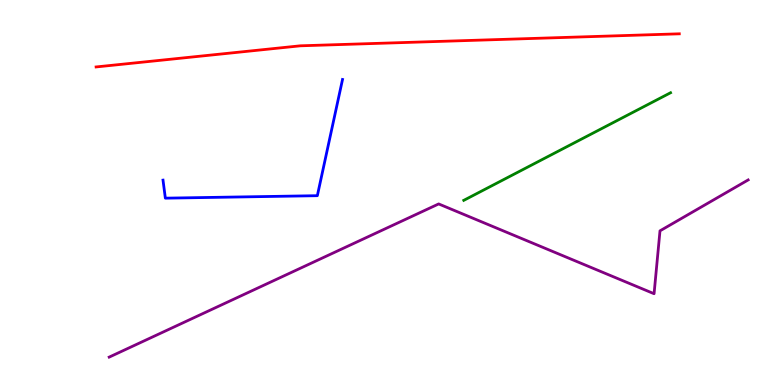[{'lines': ['blue', 'red'], 'intersections': []}, {'lines': ['green', 'red'], 'intersections': []}, {'lines': ['purple', 'red'], 'intersections': []}, {'lines': ['blue', 'green'], 'intersections': []}, {'lines': ['blue', 'purple'], 'intersections': []}, {'lines': ['green', 'purple'], 'intersections': []}]